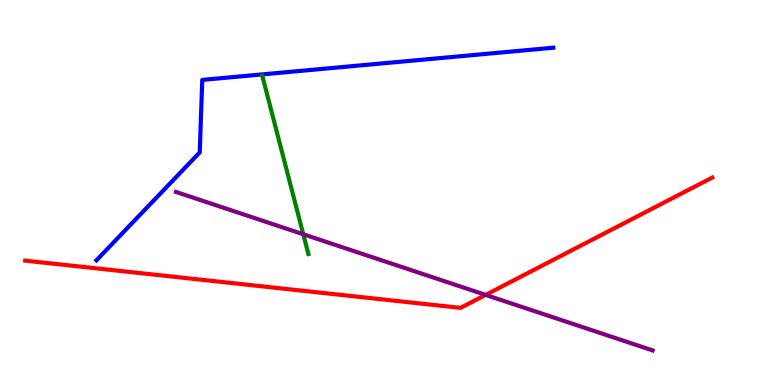[{'lines': ['blue', 'red'], 'intersections': []}, {'lines': ['green', 'red'], 'intersections': []}, {'lines': ['purple', 'red'], 'intersections': [{'x': 6.27, 'y': 2.34}]}, {'lines': ['blue', 'green'], 'intersections': []}, {'lines': ['blue', 'purple'], 'intersections': []}, {'lines': ['green', 'purple'], 'intersections': [{'x': 3.91, 'y': 3.92}]}]